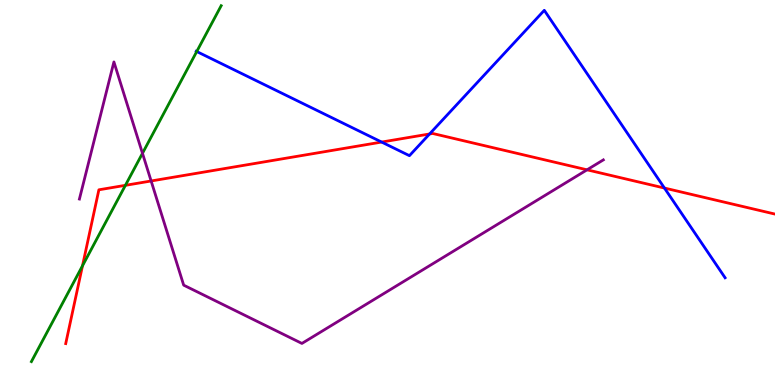[{'lines': ['blue', 'red'], 'intersections': [{'x': 4.92, 'y': 6.31}, {'x': 5.54, 'y': 6.52}, {'x': 8.57, 'y': 5.12}]}, {'lines': ['green', 'red'], 'intersections': [{'x': 1.06, 'y': 3.1}, {'x': 1.62, 'y': 5.19}]}, {'lines': ['purple', 'red'], 'intersections': [{'x': 1.95, 'y': 5.3}, {'x': 7.57, 'y': 5.59}]}, {'lines': ['blue', 'green'], 'intersections': [{'x': 2.54, 'y': 8.66}]}, {'lines': ['blue', 'purple'], 'intersections': []}, {'lines': ['green', 'purple'], 'intersections': [{'x': 1.84, 'y': 6.02}]}]